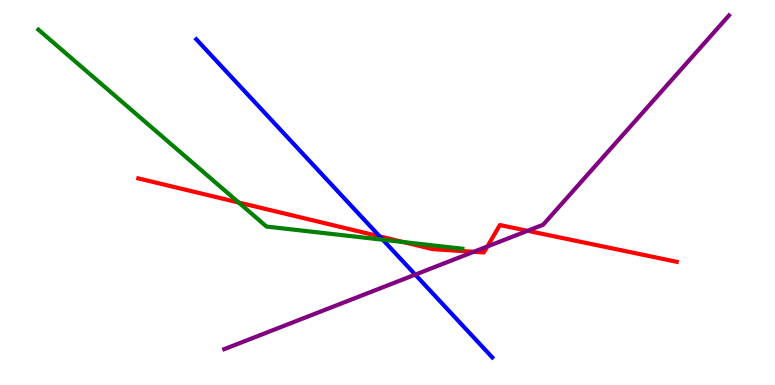[{'lines': ['blue', 'red'], 'intersections': [{'x': 4.9, 'y': 3.86}]}, {'lines': ['green', 'red'], 'intersections': [{'x': 3.08, 'y': 4.74}, {'x': 5.2, 'y': 3.71}]}, {'lines': ['purple', 'red'], 'intersections': [{'x': 6.11, 'y': 3.46}, {'x': 6.29, 'y': 3.6}, {'x': 6.81, 'y': 4.01}]}, {'lines': ['blue', 'green'], 'intersections': [{'x': 4.94, 'y': 3.77}]}, {'lines': ['blue', 'purple'], 'intersections': [{'x': 5.36, 'y': 2.87}]}, {'lines': ['green', 'purple'], 'intersections': []}]